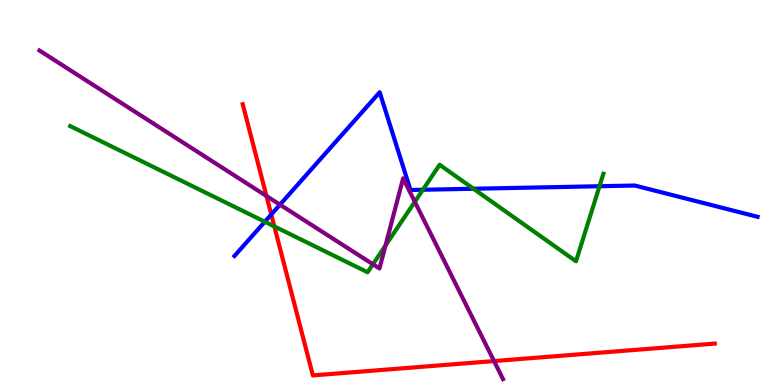[{'lines': ['blue', 'red'], 'intersections': [{'x': 3.5, 'y': 4.43}]}, {'lines': ['green', 'red'], 'intersections': [{'x': 3.54, 'y': 4.12}]}, {'lines': ['purple', 'red'], 'intersections': [{'x': 3.44, 'y': 4.91}, {'x': 6.37, 'y': 0.622}]}, {'lines': ['blue', 'green'], 'intersections': [{'x': 3.42, 'y': 4.24}, {'x': 5.46, 'y': 5.07}, {'x': 6.11, 'y': 5.1}, {'x': 7.74, 'y': 5.16}]}, {'lines': ['blue', 'purple'], 'intersections': [{'x': 3.61, 'y': 4.68}]}, {'lines': ['green', 'purple'], 'intersections': [{'x': 4.81, 'y': 3.14}, {'x': 4.97, 'y': 3.62}, {'x': 5.35, 'y': 4.76}]}]